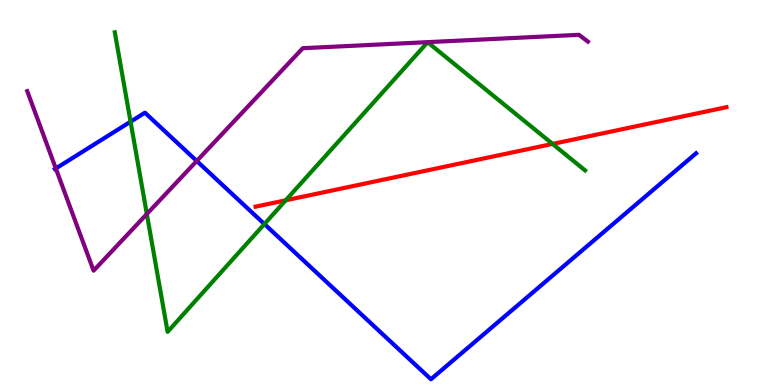[{'lines': ['blue', 'red'], 'intersections': []}, {'lines': ['green', 'red'], 'intersections': [{'x': 3.69, 'y': 4.8}, {'x': 7.13, 'y': 6.26}]}, {'lines': ['purple', 'red'], 'intersections': []}, {'lines': ['blue', 'green'], 'intersections': [{'x': 1.68, 'y': 6.84}, {'x': 3.41, 'y': 4.18}]}, {'lines': ['blue', 'purple'], 'intersections': [{'x': 0.72, 'y': 5.62}, {'x': 2.54, 'y': 5.82}]}, {'lines': ['green', 'purple'], 'intersections': [{'x': 1.89, 'y': 4.44}]}]